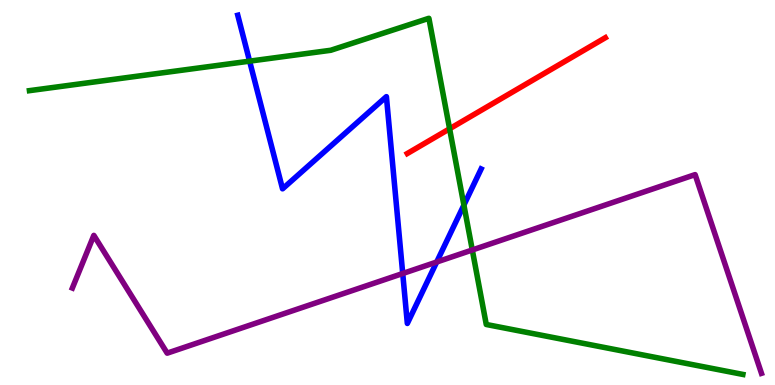[{'lines': ['blue', 'red'], 'intersections': []}, {'lines': ['green', 'red'], 'intersections': [{'x': 5.8, 'y': 6.66}]}, {'lines': ['purple', 'red'], 'intersections': []}, {'lines': ['blue', 'green'], 'intersections': [{'x': 3.22, 'y': 8.41}, {'x': 5.99, 'y': 4.67}]}, {'lines': ['blue', 'purple'], 'intersections': [{'x': 5.2, 'y': 2.9}, {'x': 5.63, 'y': 3.19}]}, {'lines': ['green', 'purple'], 'intersections': [{'x': 6.09, 'y': 3.51}]}]